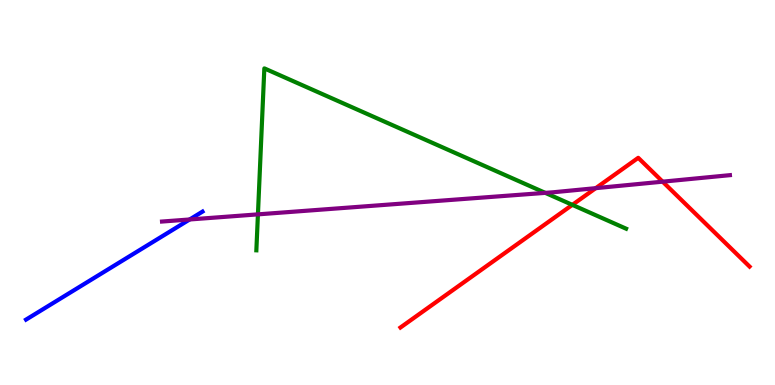[{'lines': ['blue', 'red'], 'intersections': []}, {'lines': ['green', 'red'], 'intersections': [{'x': 7.39, 'y': 4.68}]}, {'lines': ['purple', 'red'], 'intersections': [{'x': 7.69, 'y': 5.11}, {'x': 8.55, 'y': 5.28}]}, {'lines': ['blue', 'green'], 'intersections': []}, {'lines': ['blue', 'purple'], 'intersections': [{'x': 2.45, 'y': 4.3}]}, {'lines': ['green', 'purple'], 'intersections': [{'x': 3.33, 'y': 4.43}, {'x': 7.04, 'y': 4.99}]}]